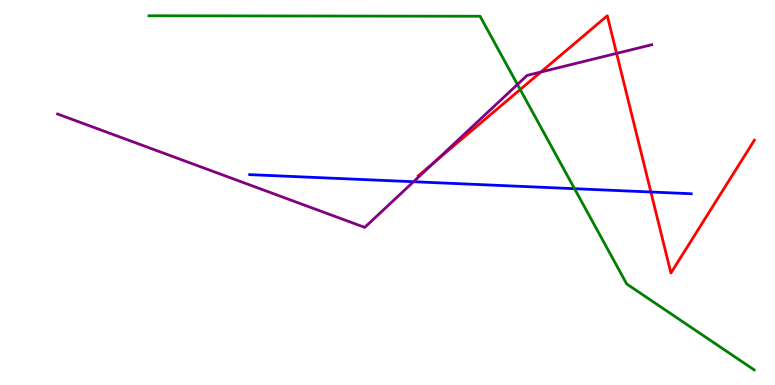[{'lines': ['blue', 'red'], 'intersections': [{'x': 8.4, 'y': 5.01}]}, {'lines': ['green', 'red'], 'intersections': [{'x': 6.71, 'y': 7.67}]}, {'lines': ['purple', 'red'], 'intersections': [{'x': 5.61, 'y': 5.79}, {'x': 6.98, 'y': 8.13}, {'x': 7.96, 'y': 8.61}]}, {'lines': ['blue', 'green'], 'intersections': [{'x': 7.41, 'y': 5.1}]}, {'lines': ['blue', 'purple'], 'intersections': [{'x': 5.34, 'y': 5.28}]}, {'lines': ['green', 'purple'], 'intersections': [{'x': 6.68, 'y': 7.81}]}]